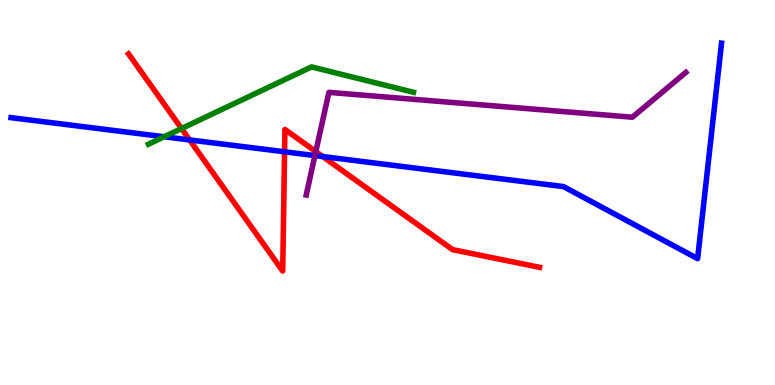[{'lines': ['blue', 'red'], 'intersections': [{'x': 2.45, 'y': 6.37}, {'x': 3.67, 'y': 6.06}, {'x': 4.16, 'y': 5.93}]}, {'lines': ['green', 'red'], 'intersections': [{'x': 2.34, 'y': 6.66}]}, {'lines': ['purple', 'red'], 'intersections': [{'x': 4.07, 'y': 6.06}]}, {'lines': ['blue', 'green'], 'intersections': [{'x': 2.12, 'y': 6.45}]}, {'lines': ['blue', 'purple'], 'intersections': [{'x': 4.06, 'y': 5.96}]}, {'lines': ['green', 'purple'], 'intersections': []}]